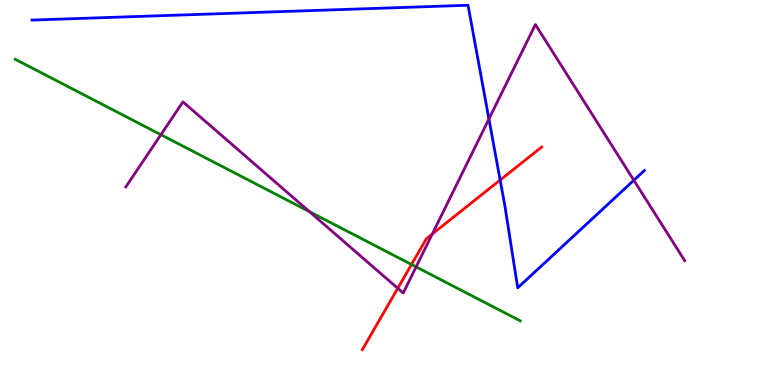[{'lines': ['blue', 'red'], 'intersections': [{'x': 6.45, 'y': 5.32}]}, {'lines': ['green', 'red'], 'intersections': [{'x': 5.31, 'y': 3.13}]}, {'lines': ['purple', 'red'], 'intersections': [{'x': 5.13, 'y': 2.51}, {'x': 5.58, 'y': 3.92}]}, {'lines': ['blue', 'green'], 'intersections': []}, {'lines': ['blue', 'purple'], 'intersections': [{'x': 6.31, 'y': 6.91}, {'x': 8.18, 'y': 5.32}]}, {'lines': ['green', 'purple'], 'intersections': [{'x': 2.08, 'y': 6.5}, {'x': 3.99, 'y': 4.5}, {'x': 5.37, 'y': 3.07}]}]